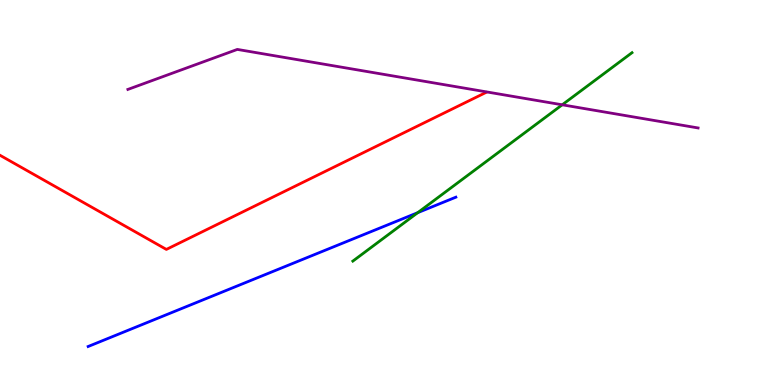[{'lines': ['blue', 'red'], 'intersections': []}, {'lines': ['green', 'red'], 'intersections': []}, {'lines': ['purple', 'red'], 'intersections': []}, {'lines': ['blue', 'green'], 'intersections': [{'x': 5.39, 'y': 4.48}]}, {'lines': ['blue', 'purple'], 'intersections': []}, {'lines': ['green', 'purple'], 'intersections': [{'x': 7.25, 'y': 7.28}]}]